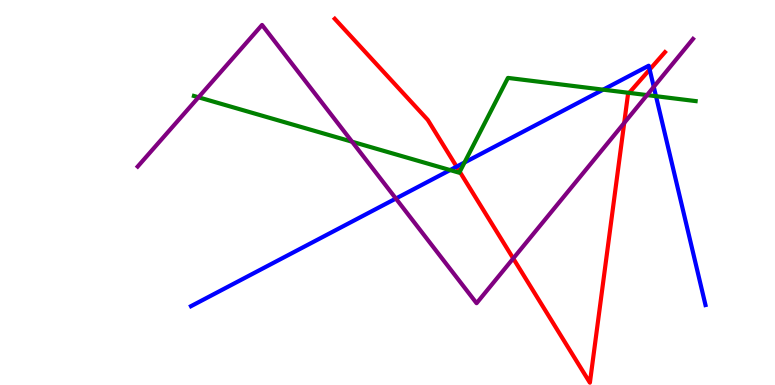[{'lines': ['blue', 'red'], 'intersections': [{'x': 5.89, 'y': 5.67}, {'x': 8.38, 'y': 8.19}]}, {'lines': ['green', 'red'], 'intersections': [{'x': 5.93, 'y': 5.54}, {'x': 8.12, 'y': 7.59}]}, {'lines': ['purple', 'red'], 'intersections': [{'x': 6.62, 'y': 3.29}, {'x': 8.05, 'y': 6.81}]}, {'lines': ['blue', 'green'], 'intersections': [{'x': 5.81, 'y': 5.58}, {'x': 5.99, 'y': 5.78}, {'x': 7.78, 'y': 7.67}, {'x': 8.46, 'y': 7.5}]}, {'lines': ['blue', 'purple'], 'intersections': [{'x': 5.11, 'y': 4.84}, {'x': 8.44, 'y': 7.74}]}, {'lines': ['green', 'purple'], 'intersections': [{'x': 2.56, 'y': 7.47}, {'x': 4.54, 'y': 6.32}, {'x': 8.35, 'y': 7.53}]}]